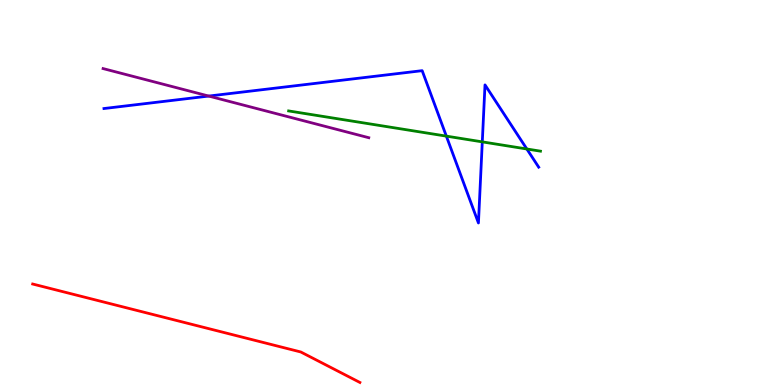[{'lines': ['blue', 'red'], 'intersections': []}, {'lines': ['green', 'red'], 'intersections': []}, {'lines': ['purple', 'red'], 'intersections': []}, {'lines': ['blue', 'green'], 'intersections': [{'x': 5.76, 'y': 6.46}, {'x': 6.22, 'y': 6.32}, {'x': 6.8, 'y': 6.13}]}, {'lines': ['blue', 'purple'], 'intersections': [{'x': 2.69, 'y': 7.5}]}, {'lines': ['green', 'purple'], 'intersections': []}]